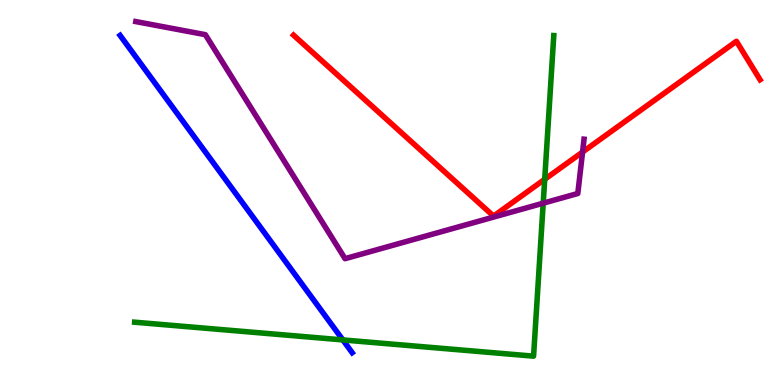[{'lines': ['blue', 'red'], 'intersections': []}, {'lines': ['green', 'red'], 'intersections': [{'x': 7.03, 'y': 5.34}]}, {'lines': ['purple', 'red'], 'intersections': [{'x': 7.52, 'y': 6.05}]}, {'lines': ['blue', 'green'], 'intersections': [{'x': 4.42, 'y': 1.17}]}, {'lines': ['blue', 'purple'], 'intersections': []}, {'lines': ['green', 'purple'], 'intersections': [{'x': 7.01, 'y': 4.72}]}]